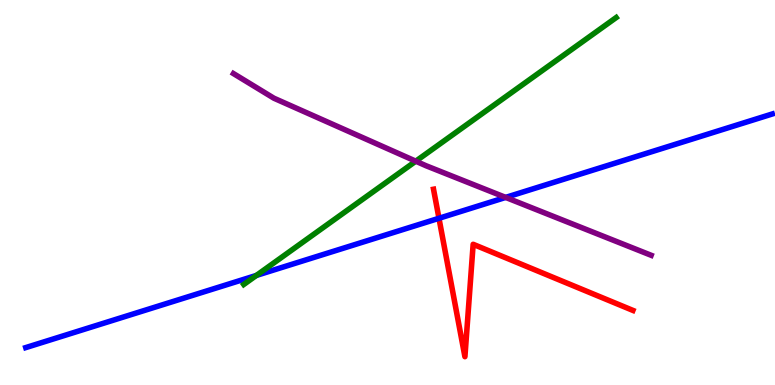[{'lines': ['blue', 'red'], 'intersections': [{'x': 5.66, 'y': 4.33}]}, {'lines': ['green', 'red'], 'intersections': []}, {'lines': ['purple', 'red'], 'intersections': []}, {'lines': ['blue', 'green'], 'intersections': [{'x': 3.31, 'y': 2.85}]}, {'lines': ['blue', 'purple'], 'intersections': [{'x': 6.52, 'y': 4.87}]}, {'lines': ['green', 'purple'], 'intersections': [{'x': 5.36, 'y': 5.81}]}]